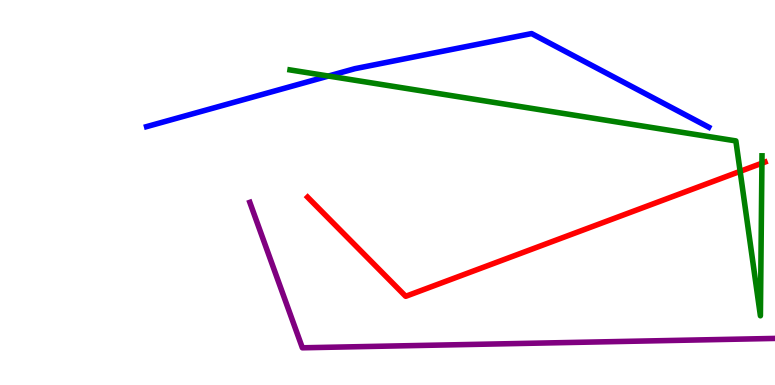[{'lines': ['blue', 'red'], 'intersections': []}, {'lines': ['green', 'red'], 'intersections': [{'x': 9.55, 'y': 5.55}, {'x': 9.83, 'y': 5.76}]}, {'lines': ['purple', 'red'], 'intersections': []}, {'lines': ['blue', 'green'], 'intersections': [{'x': 4.24, 'y': 8.03}]}, {'lines': ['blue', 'purple'], 'intersections': []}, {'lines': ['green', 'purple'], 'intersections': []}]